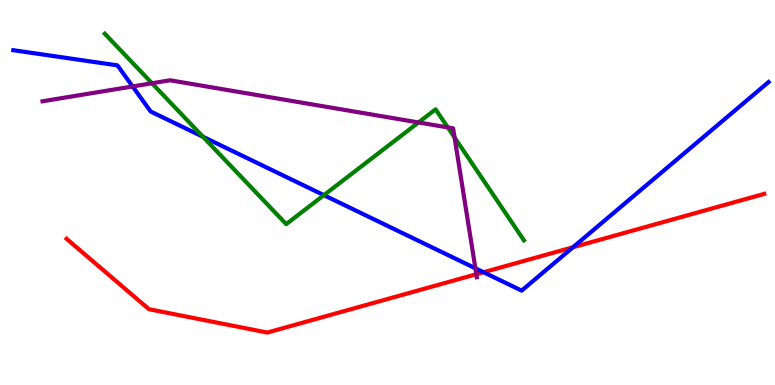[{'lines': ['blue', 'red'], 'intersections': [{'x': 6.24, 'y': 2.93}, {'x': 7.39, 'y': 3.58}]}, {'lines': ['green', 'red'], 'intersections': []}, {'lines': ['purple', 'red'], 'intersections': [{'x': 6.15, 'y': 2.88}]}, {'lines': ['blue', 'green'], 'intersections': [{'x': 2.62, 'y': 6.45}, {'x': 4.18, 'y': 4.93}]}, {'lines': ['blue', 'purple'], 'intersections': [{'x': 1.71, 'y': 7.75}, {'x': 6.13, 'y': 3.03}]}, {'lines': ['green', 'purple'], 'intersections': [{'x': 1.96, 'y': 7.84}, {'x': 5.4, 'y': 6.82}, {'x': 5.78, 'y': 6.69}, {'x': 5.87, 'y': 6.43}]}]